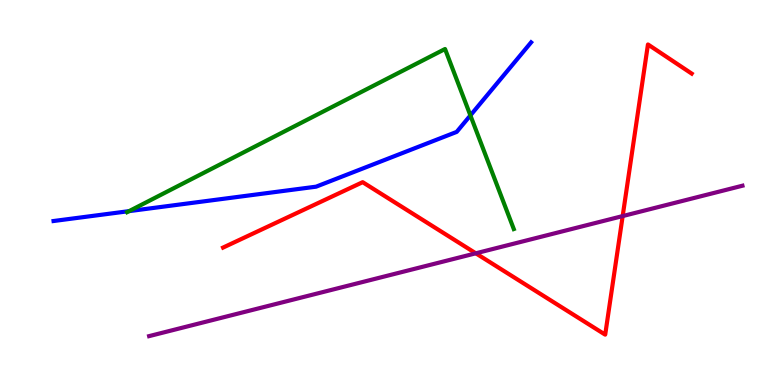[{'lines': ['blue', 'red'], 'intersections': []}, {'lines': ['green', 'red'], 'intersections': []}, {'lines': ['purple', 'red'], 'intersections': [{'x': 6.14, 'y': 3.42}, {'x': 8.03, 'y': 4.39}]}, {'lines': ['blue', 'green'], 'intersections': [{'x': 1.67, 'y': 4.52}, {'x': 6.07, 'y': 7.0}]}, {'lines': ['blue', 'purple'], 'intersections': []}, {'lines': ['green', 'purple'], 'intersections': []}]